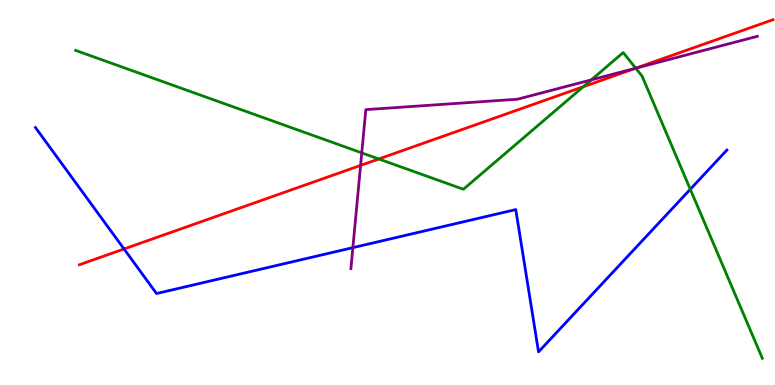[{'lines': ['blue', 'red'], 'intersections': [{'x': 1.6, 'y': 3.53}]}, {'lines': ['green', 'red'], 'intersections': [{'x': 4.89, 'y': 5.87}, {'x': 7.53, 'y': 7.75}, {'x': 8.2, 'y': 8.23}]}, {'lines': ['purple', 'red'], 'intersections': [{'x': 4.65, 'y': 5.7}, {'x': 8.2, 'y': 8.23}]}, {'lines': ['blue', 'green'], 'intersections': [{'x': 8.91, 'y': 5.08}]}, {'lines': ['blue', 'purple'], 'intersections': [{'x': 4.55, 'y': 3.57}]}, {'lines': ['green', 'purple'], 'intersections': [{'x': 4.67, 'y': 6.03}, {'x': 7.63, 'y': 7.93}, {'x': 8.2, 'y': 8.23}]}]